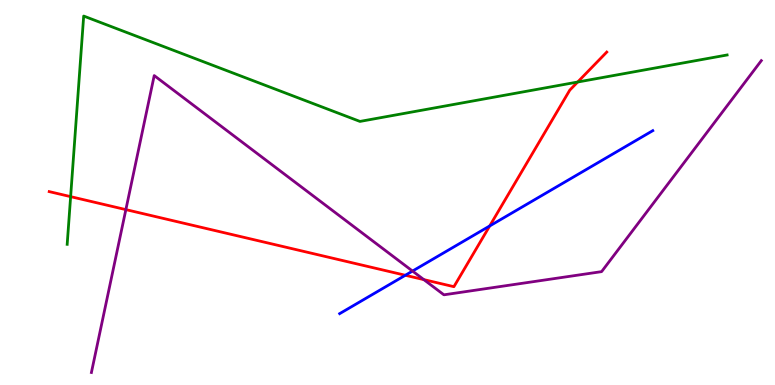[{'lines': ['blue', 'red'], 'intersections': [{'x': 5.23, 'y': 2.85}, {'x': 6.32, 'y': 4.13}]}, {'lines': ['green', 'red'], 'intersections': [{'x': 0.911, 'y': 4.89}, {'x': 7.45, 'y': 7.87}]}, {'lines': ['purple', 'red'], 'intersections': [{'x': 1.62, 'y': 4.56}, {'x': 5.47, 'y': 2.74}]}, {'lines': ['blue', 'green'], 'intersections': []}, {'lines': ['blue', 'purple'], 'intersections': [{'x': 5.32, 'y': 2.96}]}, {'lines': ['green', 'purple'], 'intersections': []}]